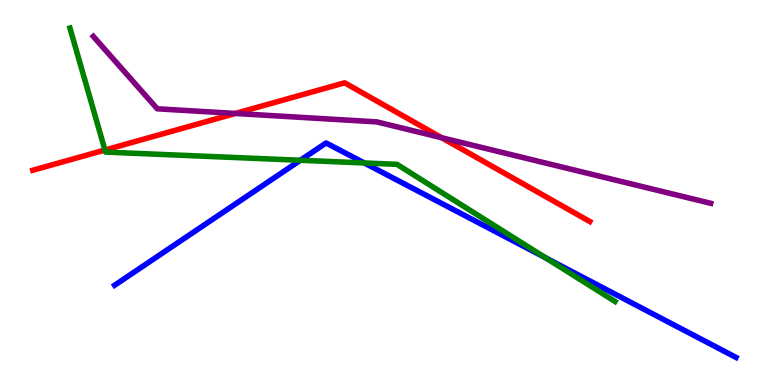[{'lines': ['blue', 'red'], 'intersections': []}, {'lines': ['green', 'red'], 'intersections': [{'x': 1.35, 'y': 6.1}]}, {'lines': ['purple', 'red'], 'intersections': [{'x': 3.04, 'y': 7.05}, {'x': 5.7, 'y': 6.42}]}, {'lines': ['blue', 'green'], 'intersections': [{'x': 3.88, 'y': 5.84}, {'x': 4.7, 'y': 5.77}, {'x': 7.04, 'y': 3.3}]}, {'lines': ['blue', 'purple'], 'intersections': []}, {'lines': ['green', 'purple'], 'intersections': []}]